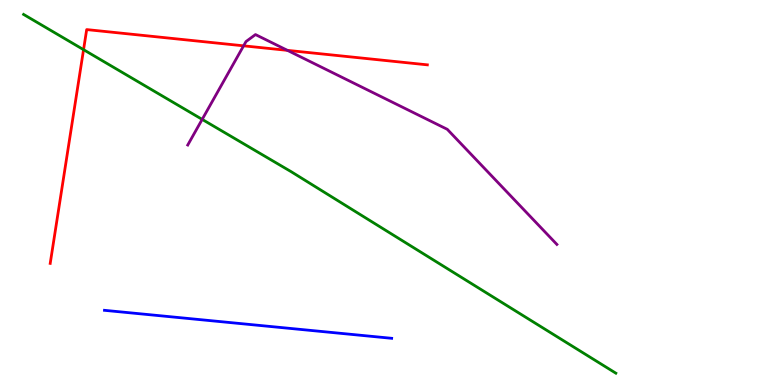[{'lines': ['blue', 'red'], 'intersections': []}, {'lines': ['green', 'red'], 'intersections': [{'x': 1.08, 'y': 8.71}]}, {'lines': ['purple', 'red'], 'intersections': [{'x': 3.14, 'y': 8.81}, {'x': 3.71, 'y': 8.69}]}, {'lines': ['blue', 'green'], 'intersections': []}, {'lines': ['blue', 'purple'], 'intersections': []}, {'lines': ['green', 'purple'], 'intersections': [{'x': 2.61, 'y': 6.9}]}]